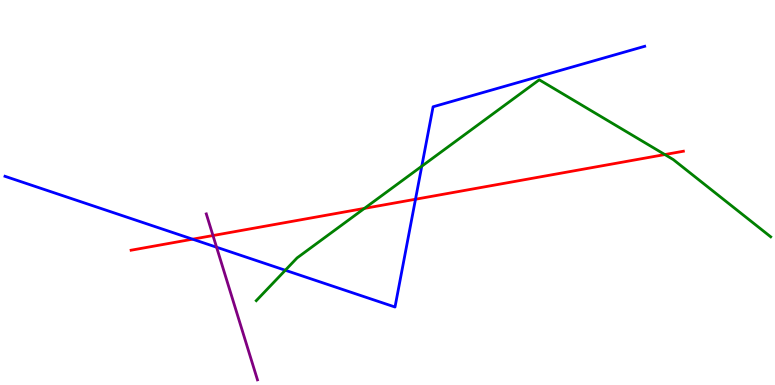[{'lines': ['blue', 'red'], 'intersections': [{'x': 2.49, 'y': 3.79}, {'x': 5.36, 'y': 4.82}]}, {'lines': ['green', 'red'], 'intersections': [{'x': 4.7, 'y': 4.59}, {'x': 8.58, 'y': 5.99}]}, {'lines': ['purple', 'red'], 'intersections': [{'x': 2.75, 'y': 3.88}]}, {'lines': ['blue', 'green'], 'intersections': [{'x': 3.68, 'y': 2.98}, {'x': 5.44, 'y': 5.68}]}, {'lines': ['blue', 'purple'], 'intersections': [{'x': 2.79, 'y': 3.58}]}, {'lines': ['green', 'purple'], 'intersections': []}]